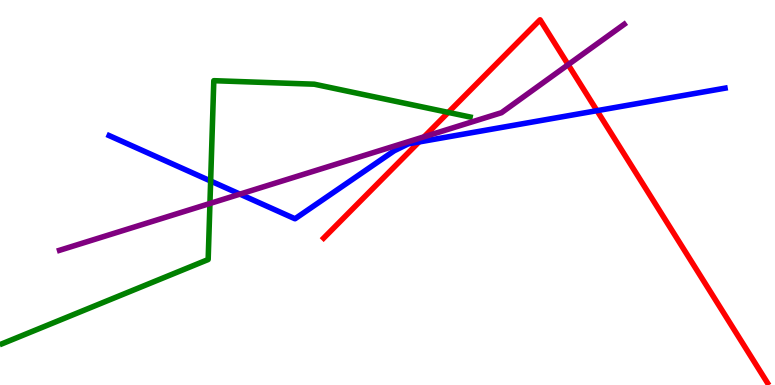[{'lines': ['blue', 'red'], 'intersections': [{'x': 5.41, 'y': 6.31}, {'x': 7.7, 'y': 7.13}]}, {'lines': ['green', 'red'], 'intersections': [{'x': 5.78, 'y': 7.08}]}, {'lines': ['purple', 'red'], 'intersections': [{'x': 5.47, 'y': 6.45}, {'x': 7.33, 'y': 8.32}]}, {'lines': ['blue', 'green'], 'intersections': [{'x': 2.72, 'y': 5.3}]}, {'lines': ['blue', 'purple'], 'intersections': [{'x': 3.1, 'y': 4.96}]}, {'lines': ['green', 'purple'], 'intersections': [{'x': 2.71, 'y': 4.71}]}]